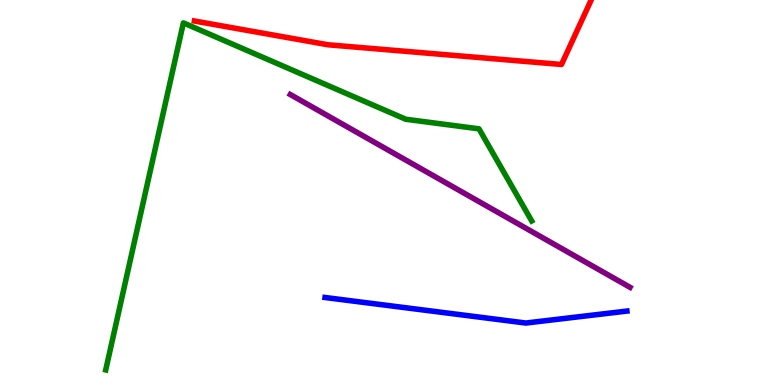[{'lines': ['blue', 'red'], 'intersections': []}, {'lines': ['green', 'red'], 'intersections': []}, {'lines': ['purple', 'red'], 'intersections': []}, {'lines': ['blue', 'green'], 'intersections': []}, {'lines': ['blue', 'purple'], 'intersections': []}, {'lines': ['green', 'purple'], 'intersections': []}]